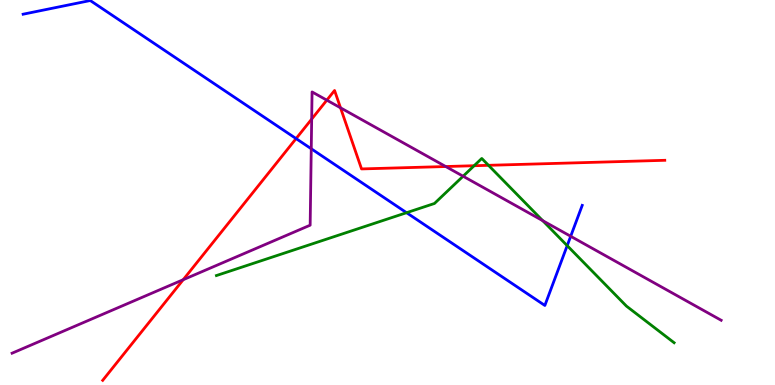[{'lines': ['blue', 'red'], 'intersections': [{'x': 3.82, 'y': 6.4}]}, {'lines': ['green', 'red'], 'intersections': [{'x': 6.12, 'y': 5.7}, {'x': 6.3, 'y': 5.71}]}, {'lines': ['purple', 'red'], 'intersections': [{'x': 2.36, 'y': 2.73}, {'x': 4.02, 'y': 6.91}, {'x': 4.22, 'y': 7.4}, {'x': 4.39, 'y': 7.2}, {'x': 5.75, 'y': 5.67}]}, {'lines': ['blue', 'green'], 'intersections': [{'x': 5.25, 'y': 4.48}, {'x': 7.32, 'y': 3.62}]}, {'lines': ['blue', 'purple'], 'intersections': [{'x': 4.02, 'y': 6.14}, {'x': 7.36, 'y': 3.86}]}, {'lines': ['green', 'purple'], 'intersections': [{'x': 5.98, 'y': 5.42}, {'x': 7.0, 'y': 4.27}]}]